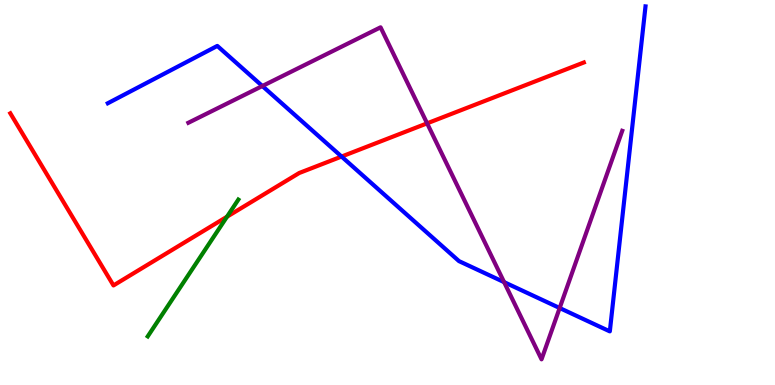[{'lines': ['blue', 'red'], 'intersections': [{'x': 4.41, 'y': 5.93}]}, {'lines': ['green', 'red'], 'intersections': [{'x': 2.93, 'y': 4.37}]}, {'lines': ['purple', 'red'], 'intersections': [{'x': 5.51, 'y': 6.8}]}, {'lines': ['blue', 'green'], 'intersections': []}, {'lines': ['blue', 'purple'], 'intersections': [{'x': 3.39, 'y': 7.77}, {'x': 6.5, 'y': 2.67}, {'x': 7.22, 'y': 2.0}]}, {'lines': ['green', 'purple'], 'intersections': []}]